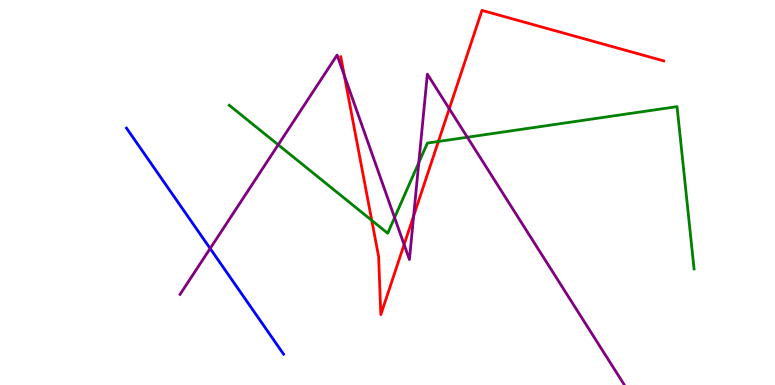[{'lines': ['blue', 'red'], 'intersections': []}, {'lines': ['green', 'red'], 'intersections': [{'x': 4.8, 'y': 4.28}, {'x': 5.66, 'y': 6.33}]}, {'lines': ['purple', 'red'], 'intersections': [{'x': 4.44, 'y': 8.04}, {'x': 5.21, 'y': 3.65}, {'x': 5.34, 'y': 4.39}, {'x': 5.8, 'y': 7.18}]}, {'lines': ['blue', 'green'], 'intersections': []}, {'lines': ['blue', 'purple'], 'intersections': [{'x': 2.71, 'y': 3.55}]}, {'lines': ['green', 'purple'], 'intersections': [{'x': 3.59, 'y': 6.24}, {'x': 5.09, 'y': 4.35}, {'x': 5.4, 'y': 5.78}, {'x': 6.03, 'y': 6.44}]}]